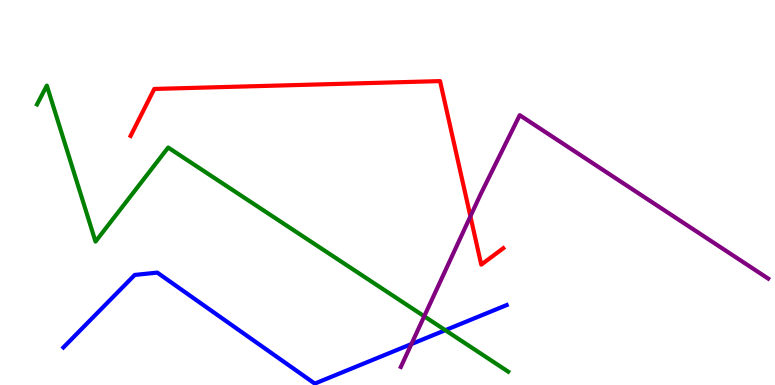[{'lines': ['blue', 'red'], 'intersections': []}, {'lines': ['green', 'red'], 'intersections': []}, {'lines': ['purple', 'red'], 'intersections': [{'x': 6.07, 'y': 4.38}]}, {'lines': ['blue', 'green'], 'intersections': [{'x': 5.75, 'y': 1.42}]}, {'lines': ['blue', 'purple'], 'intersections': [{'x': 5.31, 'y': 1.06}]}, {'lines': ['green', 'purple'], 'intersections': [{'x': 5.47, 'y': 1.78}]}]